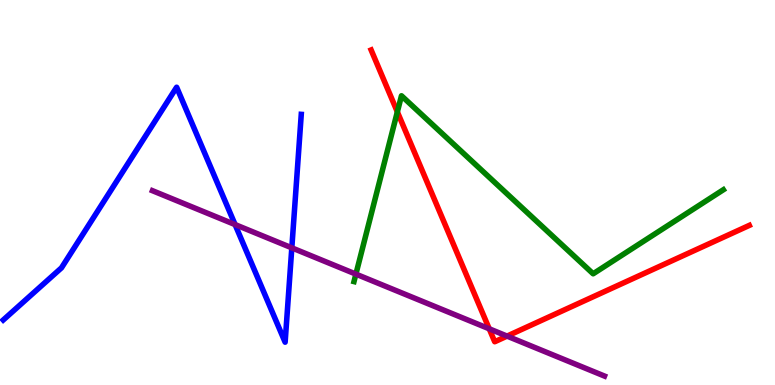[{'lines': ['blue', 'red'], 'intersections': []}, {'lines': ['green', 'red'], 'intersections': [{'x': 5.13, 'y': 7.09}]}, {'lines': ['purple', 'red'], 'intersections': [{'x': 6.31, 'y': 1.46}, {'x': 6.54, 'y': 1.27}]}, {'lines': ['blue', 'green'], 'intersections': []}, {'lines': ['blue', 'purple'], 'intersections': [{'x': 3.03, 'y': 4.17}, {'x': 3.77, 'y': 3.56}]}, {'lines': ['green', 'purple'], 'intersections': [{'x': 4.59, 'y': 2.88}]}]